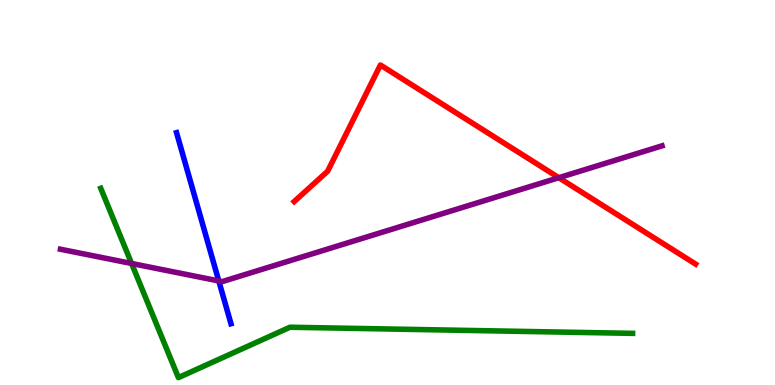[{'lines': ['blue', 'red'], 'intersections': []}, {'lines': ['green', 'red'], 'intersections': []}, {'lines': ['purple', 'red'], 'intersections': [{'x': 7.21, 'y': 5.38}]}, {'lines': ['blue', 'green'], 'intersections': []}, {'lines': ['blue', 'purple'], 'intersections': [{'x': 2.82, 'y': 2.7}]}, {'lines': ['green', 'purple'], 'intersections': [{'x': 1.7, 'y': 3.16}]}]